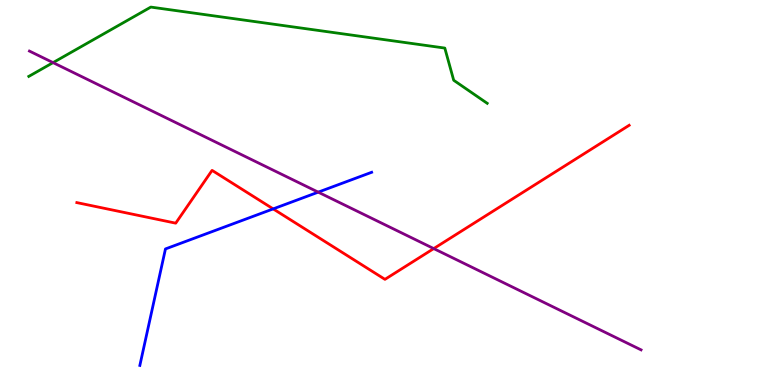[{'lines': ['blue', 'red'], 'intersections': [{'x': 3.52, 'y': 4.57}]}, {'lines': ['green', 'red'], 'intersections': []}, {'lines': ['purple', 'red'], 'intersections': [{'x': 5.6, 'y': 3.54}]}, {'lines': ['blue', 'green'], 'intersections': []}, {'lines': ['blue', 'purple'], 'intersections': [{'x': 4.11, 'y': 5.01}]}, {'lines': ['green', 'purple'], 'intersections': [{'x': 0.685, 'y': 8.37}]}]